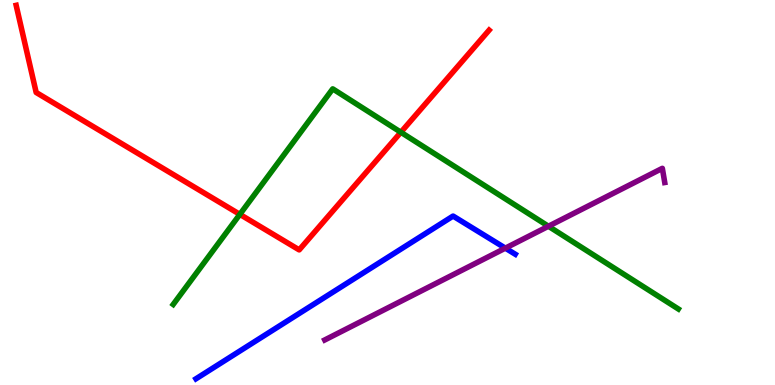[{'lines': ['blue', 'red'], 'intersections': []}, {'lines': ['green', 'red'], 'intersections': [{'x': 3.09, 'y': 4.43}, {'x': 5.17, 'y': 6.56}]}, {'lines': ['purple', 'red'], 'intersections': []}, {'lines': ['blue', 'green'], 'intersections': []}, {'lines': ['blue', 'purple'], 'intersections': [{'x': 6.52, 'y': 3.55}]}, {'lines': ['green', 'purple'], 'intersections': [{'x': 7.08, 'y': 4.12}]}]